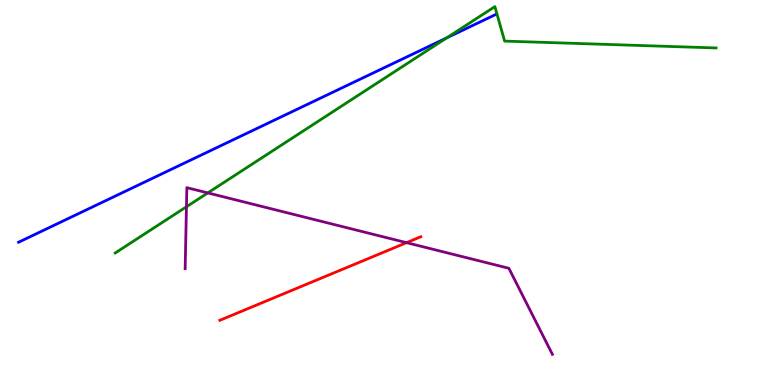[{'lines': ['blue', 'red'], 'intersections': []}, {'lines': ['green', 'red'], 'intersections': []}, {'lines': ['purple', 'red'], 'intersections': [{'x': 5.25, 'y': 3.7}]}, {'lines': ['blue', 'green'], 'intersections': [{'x': 5.76, 'y': 9.02}]}, {'lines': ['blue', 'purple'], 'intersections': []}, {'lines': ['green', 'purple'], 'intersections': [{'x': 2.41, 'y': 4.63}, {'x': 2.68, 'y': 4.99}]}]